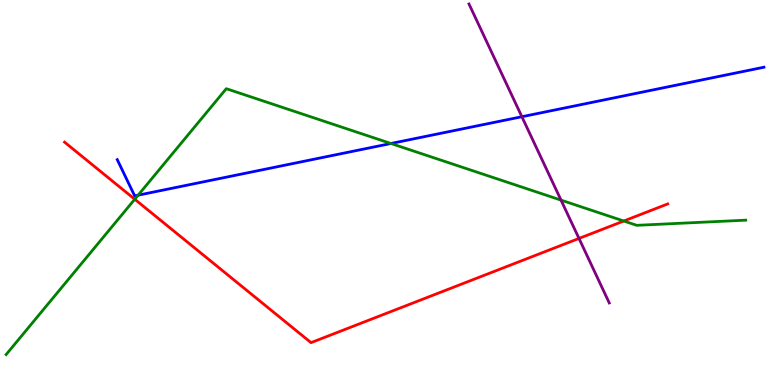[{'lines': ['blue', 'red'], 'intersections': []}, {'lines': ['green', 'red'], 'intersections': [{'x': 1.74, 'y': 4.82}, {'x': 8.05, 'y': 4.26}]}, {'lines': ['purple', 'red'], 'intersections': [{'x': 7.47, 'y': 3.81}]}, {'lines': ['blue', 'green'], 'intersections': [{'x': 1.78, 'y': 4.93}, {'x': 5.04, 'y': 6.27}]}, {'lines': ['blue', 'purple'], 'intersections': [{'x': 6.73, 'y': 6.97}]}, {'lines': ['green', 'purple'], 'intersections': [{'x': 7.24, 'y': 4.8}]}]